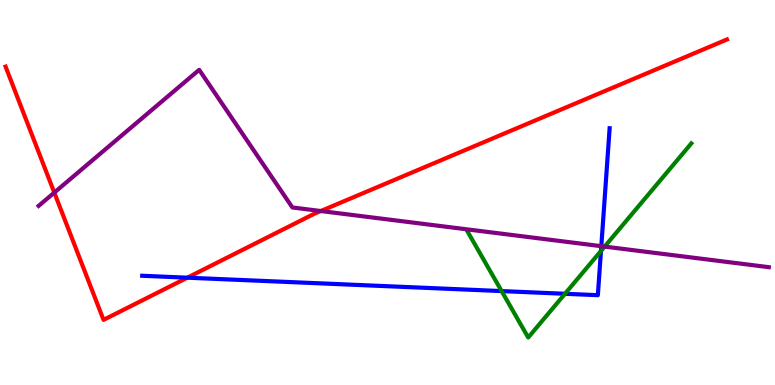[{'lines': ['blue', 'red'], 'intersections': [{'x': 2.42, 'y': 2.79}]}, {'lines': ['green', 'red'], 'intersections': []}, {'lines': ['purple', 'red'], 'intersections': [{'x': 0.701, 'y': 5.0}, {'x': 4.14, 'y': 4.52}]}, {'lines': ['blue', 'green'], 'intersections': [{'x': 6.47, 'y': 2.44}, {'x': 7.29, 'y': 2.37}, {'x': 7.75, 'y': 3.48}]}, {'lines': ['blue', 'purple'], 'intersections': [{'x': 7.76, 'y': 3.61}]}, {'lines': ['green', 'purple'], 'intersections': [{'x': 7.8, 'y': 3.59}]}]